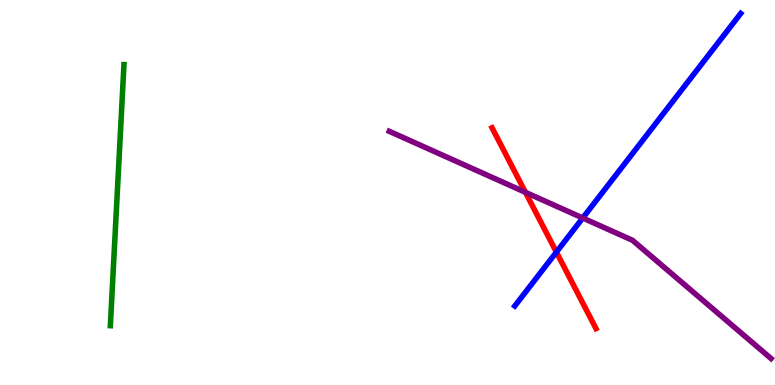[{'lines': ['blue', 'red'], 'intersections': [{'x': 7.18, 'y': 3.45}]}, {'lines': ['green', 'red'], 'intersections': []}, {'lines': ['purple', 'red'], 'intersections': [{'x': 6.78, 'y': 5.0}]}, {'lines': ['blue', 'green'], 'intersections': []}, {'lines': ['blue', 'purple'], 'intersections': [{'x': 7.52, 'y': 4.34}]}, {'lines': ['green', 'purple'], 'intersections': []}]